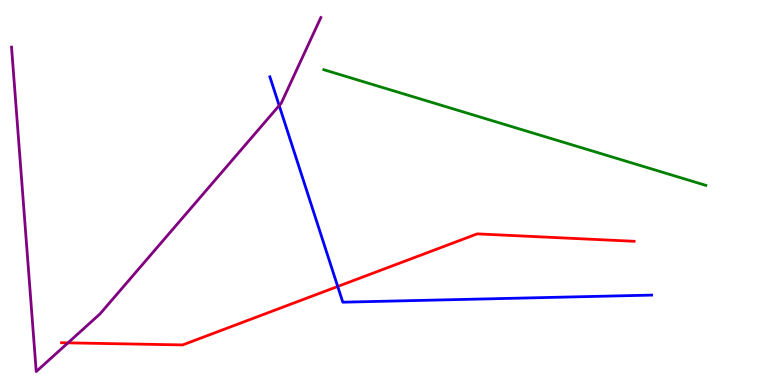[{'lines': ['blue', 'red'], 'intersections': [{'x': 4.36, 'y': 2.56}]}, {'lines': ['green', 'red'], 'intersections': []}, {'lines': ['purple', 'red'], 'intersections': [{'x': 0.877, 'y': 1.09}]}, {'lines': ['blue', 'green'], 'intersections': []}, {'lines': ['blue', 'purple'], 'intersections': [{'x': 3.6, 'y': 7.26}]}, {'lines': ['green', 'purple'], 'intersections': []}]